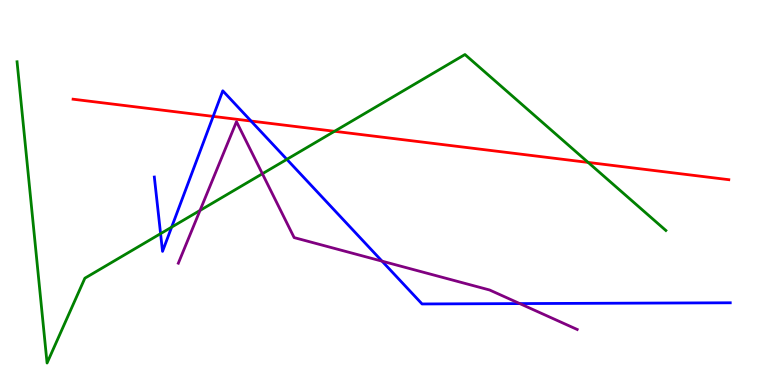[{'lines': ['blue', 'red'], 'intersections': [{'x': 2.75, 'y': 6.98}, {'x': 3.24, 'y': 6.86}]}, {'lines': ['green', 'red'], 'intersections': [{'x': 4.32, 'y': 6.59}, {'x': 7.59, 'y': 5.78}]}, {'lines': ['purple', 'red'], 'intersections': []}, {'lines': ['blue', 'green'], 'intersections': [{'x': 2.07, 'y': 3.93}, {'x': 2.21, 'y': 4.1}, {'x': 3.7, 'y': 5.86}]}, {'lines': ['blue', 'purple'], 'intersections': [{'x': 4.93, 'y': 3.22}, {'x': 6.71, 'y': 2.11}]}, {'lines': ['green', 'purple'], 'intersections': [{'x': 2.58, 'y': 4.53}, {'x': 3.39, 'y': 5.49}]}]